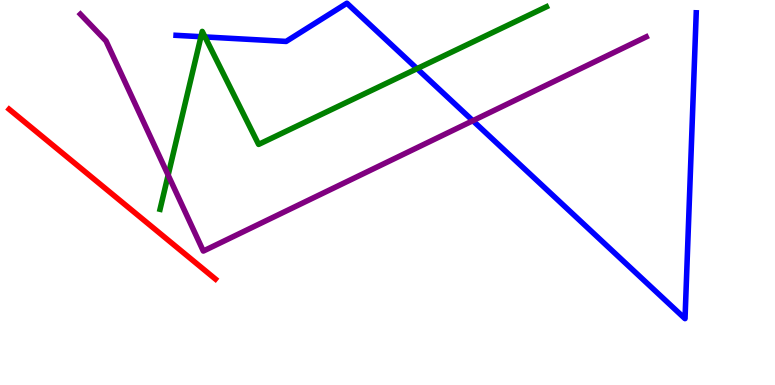[{'lines': ['blue', 'red'], 'intersections': []}, {'lines': ['green', 'red'], 'intersections': []}, {'lines': ['purple', 'red'], 'intersections': []}, {'lines': ['blue', 'green'], 'intersections': [{'x': 2.59, 'y': 9.05}, {'x': 2.64, 'y': 9.04}, {'x': 5.38, 'y': 8.22}]}, {'lines': ['blue', 'purple'], 'intersections': [{'x': 6.1, 'y': 6.86}]}, {'lines': ['green', 'purple'], 'intersections': [{'x': 2.17, 'y': 5.45}]}]